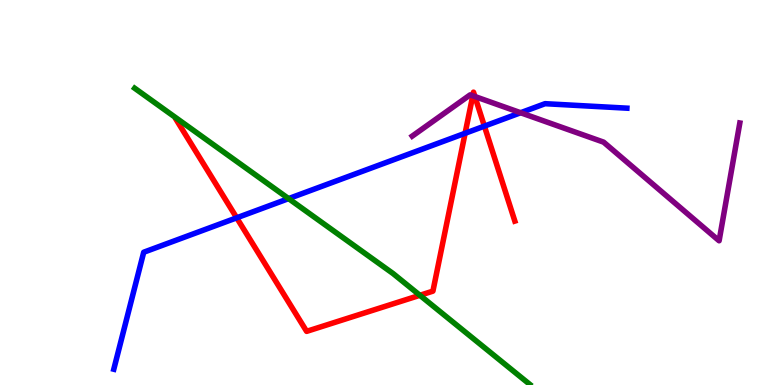[{'lines': ['blue', 'red'], 'intersections': [{'x': 3.05, 'y': 4.34}, {'x': 6.0, 'y': 6.54}, {'x': 6.25, 'y': 6.72}]}, {'lines': ['green', 'red'], 'intersections': [{'x': 5.42, 'y': 2.33}]}, {'lines': ['purple', 'red'], 'intersections': [{'x': 6.1, 'y': 7.51}, {'x': 6.13, 'y': 7.49}]}, {'lines': ['blue', 'green'], 'intersections': [{'x': 3.72, 'y': 4.84}]}, {'lines': ['blue', 'purple'], 'intersections': [{'x': 6.72, 'y': 7.07}]}, {'lines': ['green', 'purple'], 'intersections': []}]